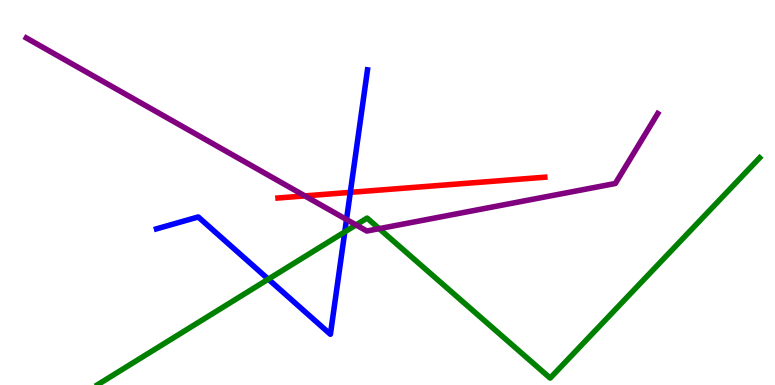[{'lines': ['blue', 'red'], 'intersections': [{'x': 4.52, 'y': 5.0}]}, {'lines': ['green', 'red'], 'intersections': []}, {'lines': ['purple', 'red'], 'intersections': [{'x': 3.93, 'y': 4.91}]}, {'lines': ['blue', 'green'], 'intersections': [{'x': 3.46, 'y': 2.75}, {'x': 4.45, 'y': 3.98}]}, {'lines': ['blue', 'purple'], 'intersections': [{'x': 4.47, 'y': 4.3}]}, {'lines': ['green', 'purple'], 'intersections': [{'x': 4.59, 'y': 4.16}, {'x': 4.89, 'y': 4.06}]}]